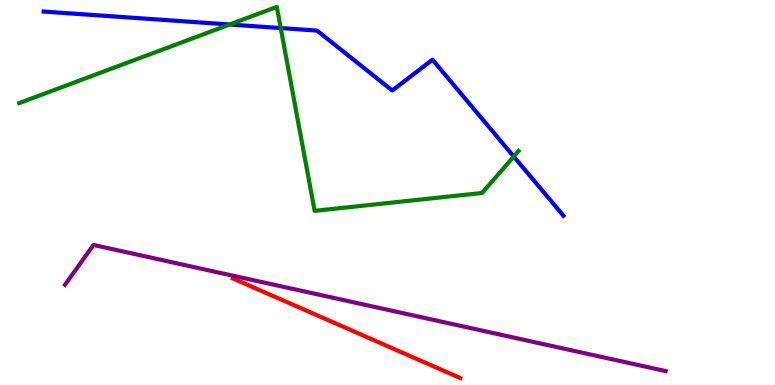[{'lines': ['blue', 'red'], 'intersections': []}, {'lines': ['green', 'red'], 'intersections': []}, {'lines': ['purple', 'red'], 'intersections': []}, {'lines': ['blue', 'green'], 'intersections': [{'x': 2.96, 'y': 9.36}, {'x': 3.62, 'y': 9.27}, {'x': 6.63, 'y': 5.93}]}, {'lines': ['blue', 'purple'], 'intersections': []}, {'lines': ['green', 'purple'], 'intersections': []}]